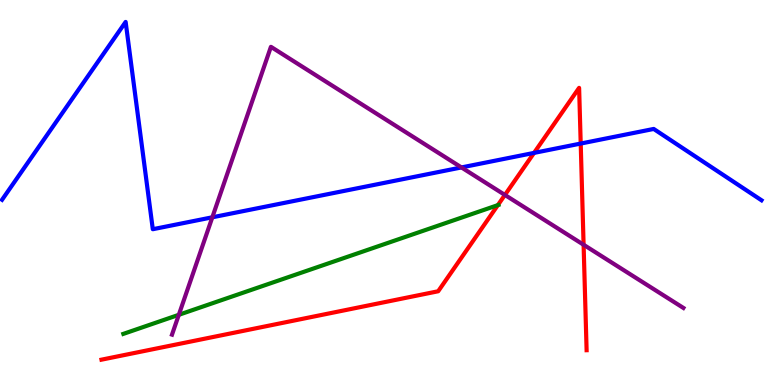[{'lines': ['blue', 'red'], 'intersections': [{'x': 6.89, 'y': 6.03}, {'x': 7.49, 'y': 6.27}]}, {'lines': ['green', 'red'], 'intersections': [{'x': 6.42, 'y': 4.67}]}, {'lines': ['purple', 'red'], 'intersections': [{'x': 6.52, 'y': 4.94}, {'x': 7.53, 'y': 3.64}]}, {'lines': ['blue', 'green'], 'intersections': []}, {'lines': ['blue', 'purple'], 'intersections': [{'x': 2.74, 'y': 4.36}, {'x': 5.95, 'y': 5.65}]}, {'lines': ['green', 'purple'], 'intersections': [{'x': 2.31, 'y': 1.82}]}]